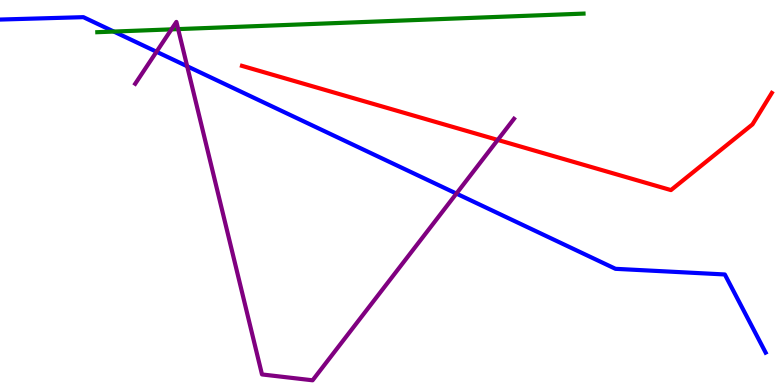[{'lines': ['blue', 'red'], 'intersections': []}, {'lines': ['green', 'red'], 'intersections': []}, {'lines': ['purple', 'red'], 'intersections': [{'x': 6.42, 'y': 6.37}]}, {'lines': ['blue', 'green'], 'intersections': [{'x': 1.47, 'y': 9.18}]}, {'lines': ['blue', 'purple'], 'intersections': [{'x': 2.02, 'y': 8.66}, {'x': 2.42, 'y': 8.28}, {'x': 5.89, 'y': 4.97}]}, {'lines': ['green', 'purple'], 'intersections': [{'x': 2.21, 'y': 9.24}, {'x': 2.3, 'y': 9.24}]}]